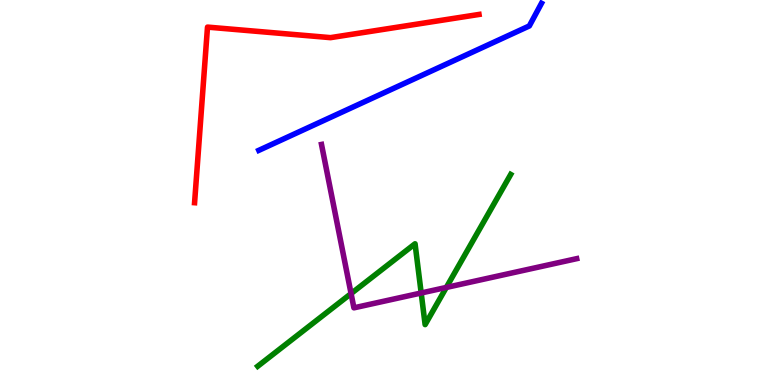[{'lines': ['blue', 'red'], 'intersections': []}, {'lines': ['green', 'red'], 'intersections': []}, {'lines': ['purple', 'red'], 'intersections': []}, {'lines': ['blue', 'green'], 'intersections': []}, {'lines': ['blue', 'purple'], 'intersections': []}, {'lines': ['green', 'purple'], 'intersections': [{'x': 4.53, 'y': 2.37}, {'x': 5.43, 'y': 2.39}, {'x': 5.76, 'y': 2.53}]}]